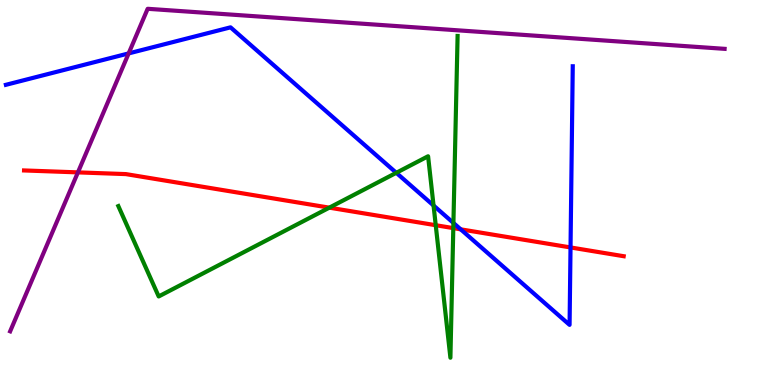[{'lines': ['blue', 'red'], 'intersections': [{'x': 5.94, 'y': 4.04}, {'x': 7.36, 'y': 3.57}]}, {'lines': ['green', 'red'], 'intersections': [{'x': 4.25, 'y': 4.61}, {'x': 5.62, 'y': 4.15}, {'x': 5.85, 'y': 4.08}]}, {'lines': ['purple', 'red'], 'intersections': [{'x': 1.01, 'y': 5.52}]}, {'lines': ['blue', 'green'], 'intersections': [{'x': 5.11, 'y': 5.51}, {'x': 5.59, 'y': 4.66}, {'x': 5.85, 'y': 4.21}]}, {'lines': ['blue', 'purple'], 'intersections': [{'x': 1.66, 'y': 8.61}]}, {'lines': ['green', 'purple'], 'intersections': []}]